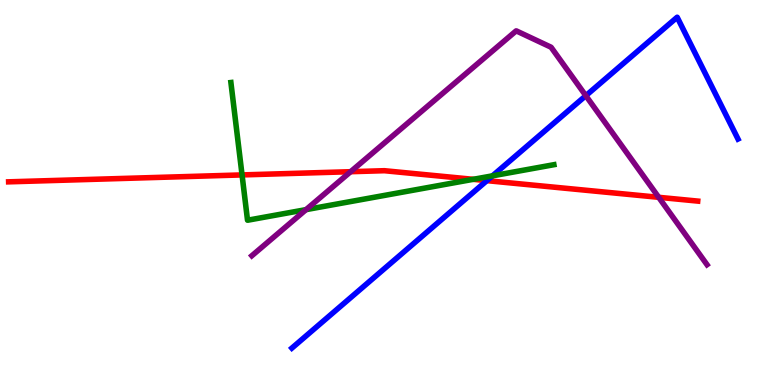[{'lines': ['blue', 'red'], 'intersections': [{'x': 6.28, 'y': 5.31}]}, {'lines': ['green', 'red'], 'intersections': [{'x': 3.12, 'y': 5.46}, {'x': 6.11, 'y': 5.34}]}, {'lines': ['purple', 'red'], 'intersections': [{'x': 4.52, 'y': 5.54}, {'x': 8.5, 'y': 4.88}]}, {'lines': ['blue', 'green'], 'intersections': [{'x': 6.35, 'y': 5.43}]}, {'lines': ['blue', 'purple'], 'intersections': [{'x': 7.56, 'y': 7.51}]}, {'lines': ['green', 'purple'], 'intersections': [{'x': 3.95, 'y': 4.56}]}]